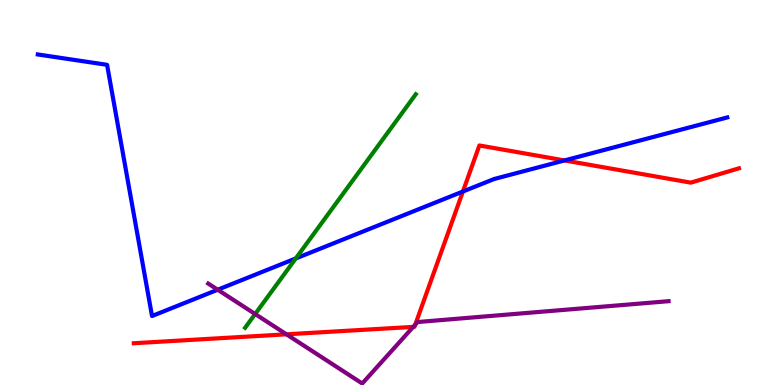[{'lines': ['blue', 'red'], 'intersections': [{'x': 5.97, 'y': 5.03}, {'x': 7.28, 'y': 5.83}]}, {'lines': ['green', 'red'], 'intersections': []}, {'lines': ['purple', 'red'], 'intersections': [{'x': 3.7, 'y': 1.32}, {'x': 5.33, 'y': 1.51}, {'x': 5.36, 'y': 1.57}]}, {'lines': ['blue', 'green'], 'intersections': [{'x': 3.82, 'y': 3.29}]}, {'lines': ['blue', 'purple'], 'intersections': [{'x': 2.81, 'y': 2.47}]}, {'lines': ['green', 'purple'], 'intersections': [{'x': 3.29, 'y': 1.84}]}]